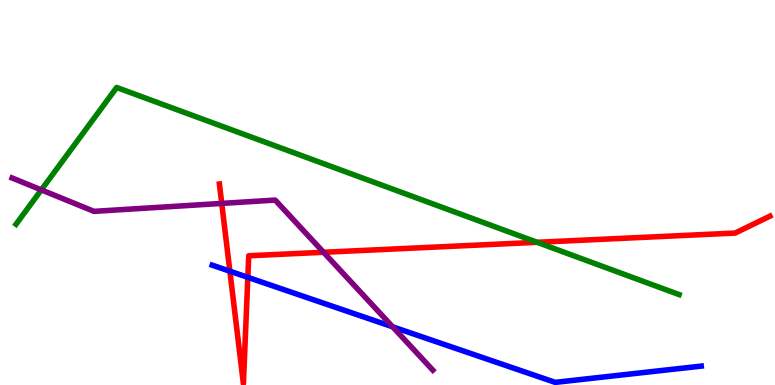[{'lines': ['blue', 'red'], 'intersections': [{'x': 2.97, 'y': 2.96}, {'x': 3.2, 'y': 2.8}]}, {'lines': ['green', 'red'], 'intersections': [{'x': 6.93, 'y': 3.71}]}, {'lines': ['purple', 'red'], 'intersections': [{'x': 2.86, 'y': 4.72}, {'x': 4.17, 'y': 3.45}]}, {'lines': ['blue', 'green'], 'intersections': []}, {'lines': ['blue', 'purple'], 'intersections': [{'x': 5.07, 'y': 1.51}]}, {'lines': ['green', 'purple'], 'intersections': [{'x': 0.533, 'y': 5.07}]}]